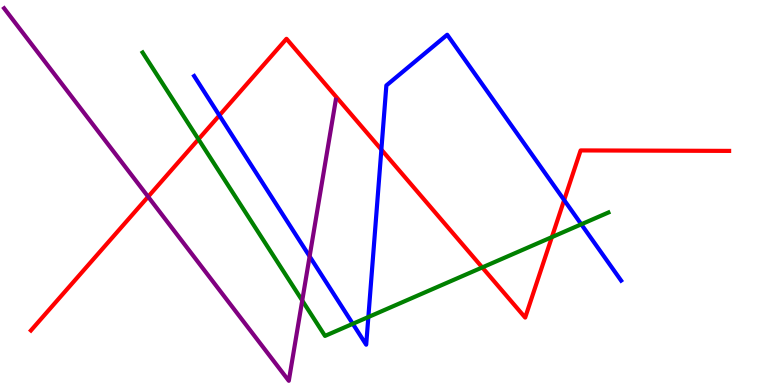[{'lines': ['blue', 'red'], 'intersections': [{'x': 2.83, 'y': 7.0}, {'x': 4.92, 'y': 6.11}, {'x': 7.28, 'y': 4.8}]}, {'lines': ['green', 'red'], 'intersections': [{'x': 2.56, 'y': 6.38}, {'x': 6.22, 'y': 3.05}, {'x': 7.12, 'y': 3.84}]}, {'lines': ['purple', 'red'], 'intersections': [{'x': 1.91, 'y': 4.89}]}, {'lines': ['blue', 'green'], 'intersections': [{'x': 4.55, 'y': 1.59}, {'x': 4.75, 'y': 1.77}, {'x': 7.5, 'y': 4.17}]}, {'lines': ['blue', 'purple'], 'intersections': [{'x': 4.0, 'y': 3.34}]}, {'lines': ['green', 'purple'], 'intersections': [{'x': 3.9, 'y': 2.19}]}]